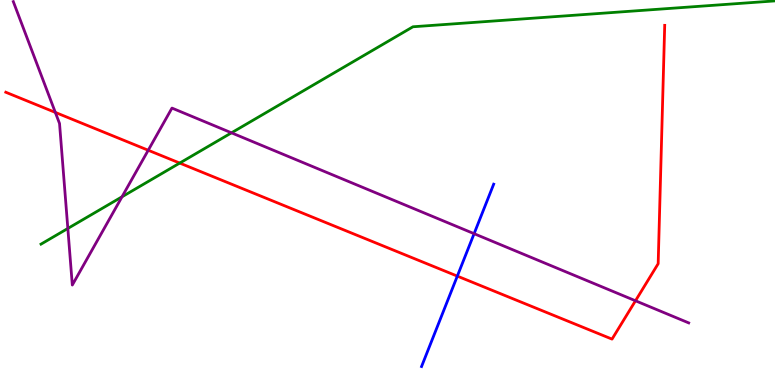[{'lines': ['blue', 'red'], 'intersections': [{'x': 5.9, 'y': 2.83}]}, {'lines': ['green', 'red'], 'intersections': [{'x': 2.32, 'y': 5.76}]}, {'lines': ['purple', 'red'], 'intersections': [{'x': 0.714, 'y': 7.08}, {'x': 1.91, 'y': 6.1}, {'x': 8.2, 'y': 2.19}]}, {'lines': ['blue', 'green'], 'intersections': []}, {'lines': ['blue', 'purple'], 'intersections': [{'x': 6.12, 'y': 3.93}]}, {'lines': ['green', 'purple'], 'intersections': [{'x': 0.875, 'y': 4.07}, {'x': 1.57, 'y': 4.89}, {'x': 2.99, 'y': 6.55}]}]